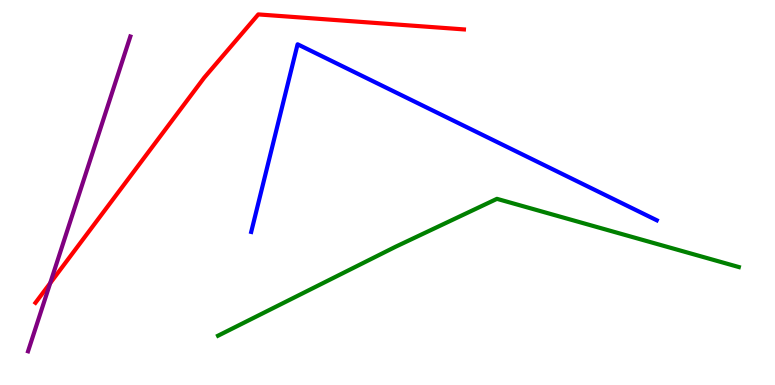[{'lines': ['blue', 'red'], 'intersections': []}, {'lines': ['green', 'red'], 'intersections': []}, {'lines': ['purple', 'red'], 'intersections': [{'x': 0.648, 'y': 2.65}]}, {'lines': ['blue', 'green'], 'intersections': []}, {'lines': ['blue', 'purple'], 'intersections': []}, {'lines': ['green', 'purple'], 'intersections': []}]